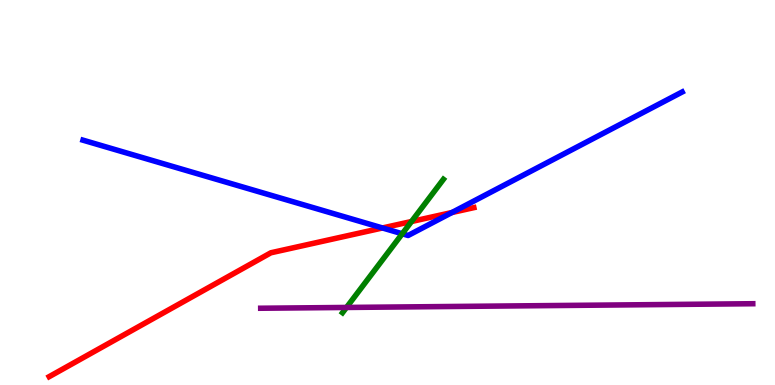[{'lines': ['blue', 'red'], 'intersections': [{'x': 4.94, 'y': 4.08}, {'x': 5.83, 'y': 4.48}]}, {'lines': ['green', 'red'], 'intersections': [{'x': 5.31, 'y': 4.25}]}, {'lines': ['purple', 'red'], 'intersections': []}, {'lines': ['blue', 'green'], 'intersections': [{'x': 5.19, 'y': 3.93}]}, {'lines': ['blue', 'purple'], 'intersections': []}, {'lines': ['green', 'purple'], 'intersections': [{'x': 4.47, 'y': 2.01}]}]